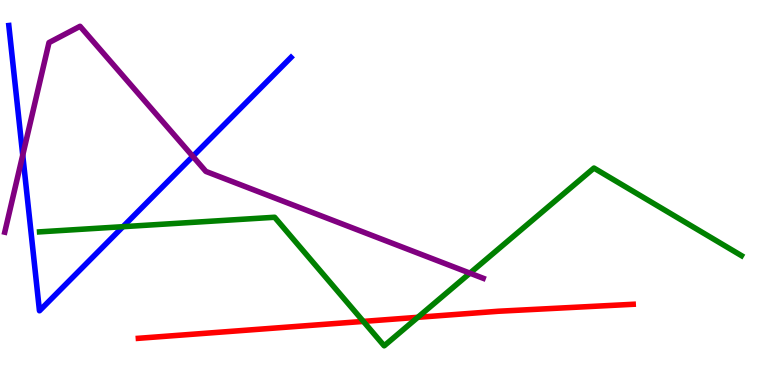[{'lines': ['blue', 'red'], 'intersections': []}, {'lines': ['green', 'red'], 'intersections': [{'x': 4.69, 'y': 1.65}, {'x': 5.39, 'y': 1.76}]}, {'lines': ['purple', 'red'], 'intersections': []}, {'lines': ['blue', 'green'], 'intersections': [{'x': 1.59, 'y': 4.11}]}, {'lines': ['blue', 'purple'], 'intersections': [{'x': 0.293, 'y': 5.97}, {'x': 2.49, 'y': 5.94}]}, {'lines': ['green', 'purple'], 'intersections': [{'x': 6.06, 'y': 2.91}]}]